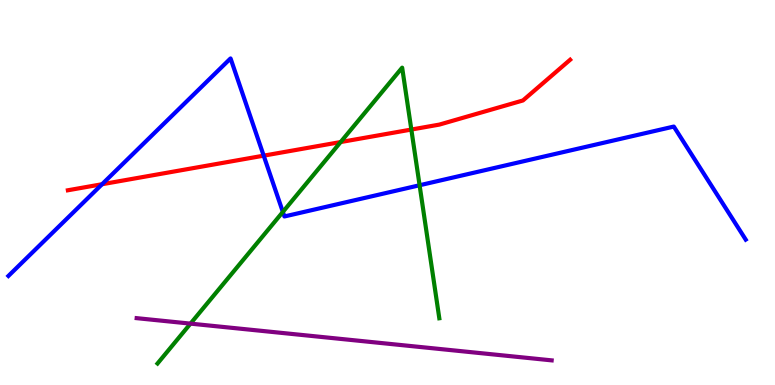[{'lines': ['blue', 'red'], 'intersections': [{'x': 1.32, 'y': 5.21}, {'x': 3.4, 'y': 5.96}]}, {'lines': ['green', 'red'], 'intersections': [{'x': 4.4, 'y': 6.31}, {'x': 5.31, 'y': 6.64}]}, {'lines': ['purple', 'red'], 'intersections': []}, {'lines': ['blue', 'green'], 'intersections': [{'x': 3.65, 'y': 4.5}, {'x': 5.41, 'y': 5.19}]}, {'lines': ['blue', 'purple'], 'intersections': []}, {'lines': ['green', 'purple'], 'intersections': [{'x': 2.46, 'y': 1.59}]}]